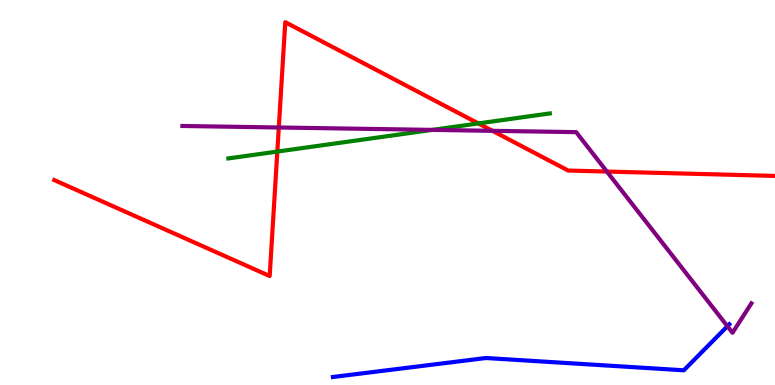[{'lines': ['blue', 'red'], 'intersections': []}, {'lines': ['green', 'red'], 'intersections': [{'x': 3.58, 'y': 6.06}, {'x': 6.17, 'y': 6.79}]}, {'lines': ['purple', 'red'], 'intersections': [{'x': 3.6, 'y': 6.69}, {'x': 6.35, 'y': 6.6}, {'x': 7.83, 'y': 5.54}]}, {'lines': ['blue', 'green'], 'intersections': []}, {'lines': ['blue', 'purple'], 'intersections': [{'x': 9.39, 'y': 1.53}]}, {'lines': ['green', 'purple'], 'intersections': [{'x': 5.58, 'y': 6.63}]}]